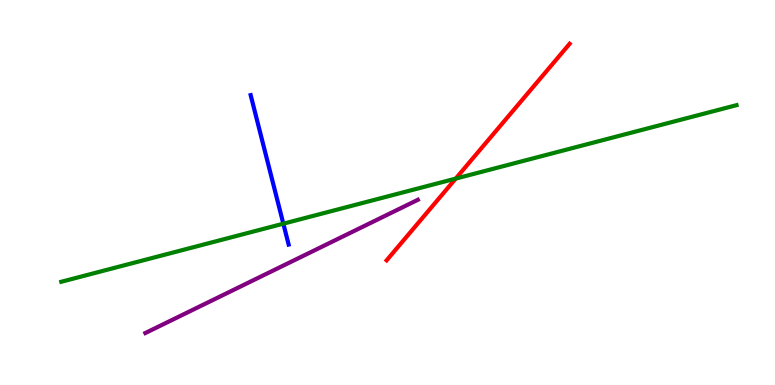[{'lines': ['blue', 'red'], 'intersections': []}, {'lines': ['green', 'red'], 'intersections': [{'x': 5.88, 'y': 5.36}]}, {'lines': ['purple', 'red'], 'intersections': []}, {'lines': ['blue', 'green'], 'intersections': [{'x': 3.66, 'y': 4.19}]}, {'lines': ['blue', 'purple'], 'intersections': []}, {'lines': ['green', 'purple'], 'intersections': []}]